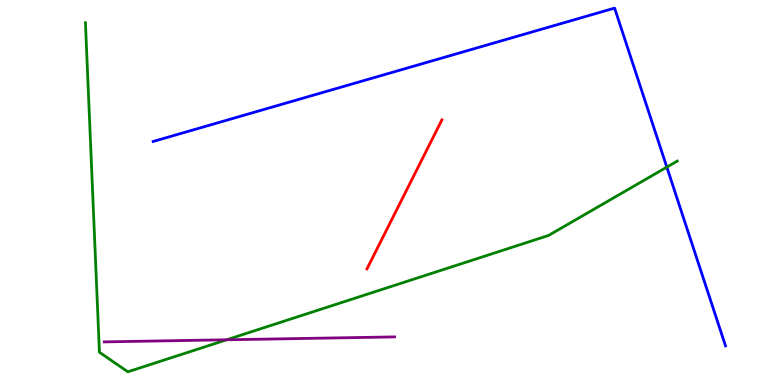[{'lines': ['blue', 'red'], 'intersections': []}, {'lines': ['green', 'red'], 'intersections': []}, {'lines': ['purple', 'red'], 'intersections': []}, {'lines': ['blue', 'green'], 'intersections': [{'x': 8.6, 'y': 5.66}]}, {'lines': ['blue', 'purple'], 'intersections': []}, {'lines': ['green', 'purple'], 'intersections': [{'x': 2.92, 'y': 1.17}]}]